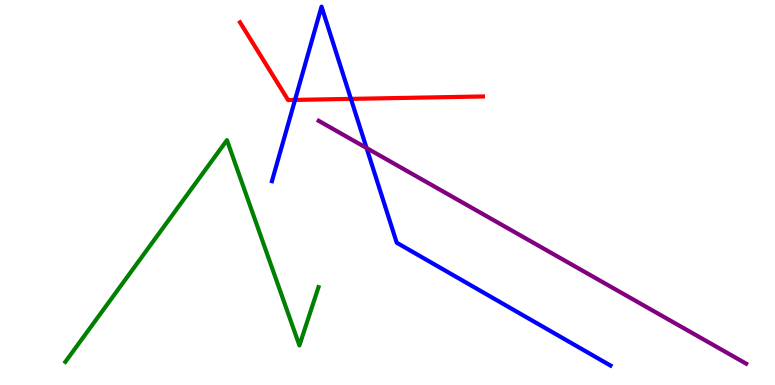[{'lines': ['blue', 'red'], 'intersections': [{'x': 3.81, 'y': 7.4}, {'x': 4.53, 'y': 7.43}]}, {'lines': ['green', 'red'], 'intersections': []}, {'lines': ['purple', 'red'], 'intersections': []}, {'lines': ['blue', 'green'], 'intersections': []}, {'lines': ['blue', 'purple'], 'intersections': [{'x': 4.73, 'y': 6.16}]}, {'lines': ['green', 'purple'], 'intersections': []}]